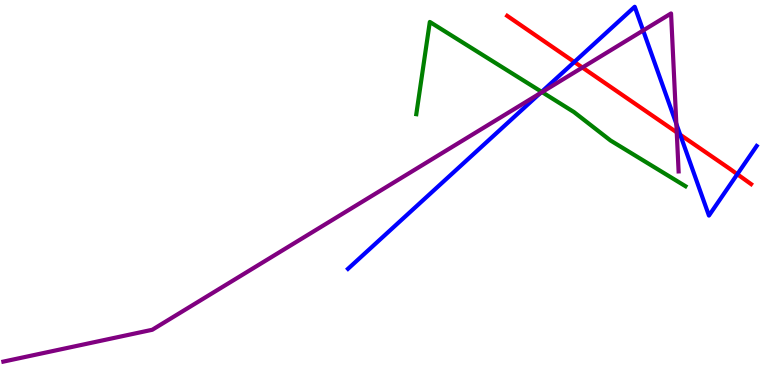[{'lines': ['blue', 'red'], 'intersections': [{'x': 7.41, 'y': 8.39}, {'x': 8.78, 'y': 6.5}, {'x': 9.51, 'y': 5.47}]}, {'lines': ['green', 'red'], 'intersections': []}, {'lines': ['purple', 'red'], 'intersections': [{'x': 7.51, 'y': 8.25}, {'x': 8.73, 'y': 6.56}]}, {'lines': ['blue', 'green'], 'intersections': [{'x': 6.99, 'y': 7.61}]}, {'lines': ['blue', 'purple'], 'intersections': [{'x': 6.97, 'y': 7.57}, {'x': 8.3, 'y': 9.21}, {'x': 8.73, 'y': 6.78}]}, {'lines': ['green', 'purple'], 'intersections': [{'x': 6.99, 'y': 7.61}]}]